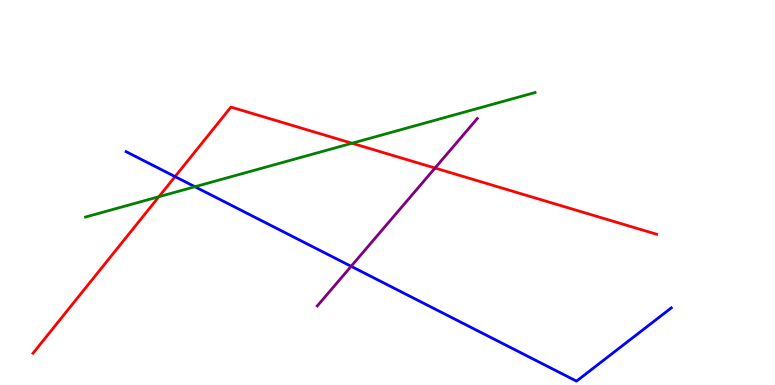[{'lines': ['blue', 'red'], 'intersections': [{'x': 2.26, 'y': 5.41}]}, {'lines': ['green', 'red'], 'intersections': [{'x': 2.05, 'y': 4.89}, {'x': 4.54, 'y': 6.28}]}, {'lines': ['purple', 'red'], 'intersections': [{'x': 5.61, 'y': 5.64}]}, {'lines': ['blue', 'green'], 'intersections': [{'x': 2.52, 'y': 5.15}]}, {'lines': ['blue', 'purple'], 'intersections': [{'x': 4.53, 'y': 3.08}]}, {'lines': ['green', 'purple'], 'intersections': []}]